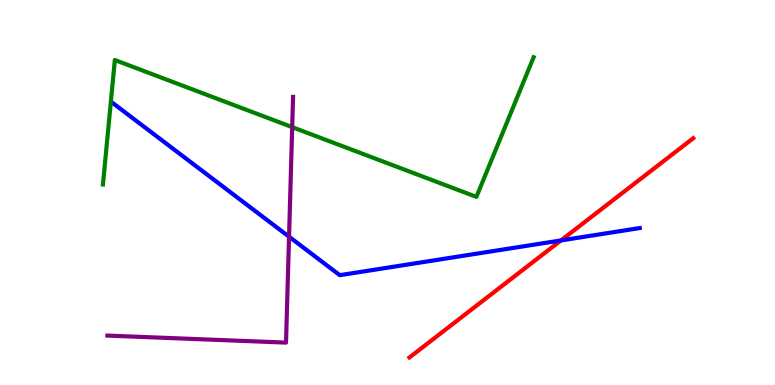[{'lines': ['blue', 'red'], 'intersections': [{'x': 7.24, 'y': 3.75}]}, {'lines': ['green', 'red'], 'intersections': []}, {'lines': ['purple', 'red'], 'intersections': []}, {'lines': ['blue', 'green'], 'intersections': []}, {'lines': ['blue', 'purple'], 'intersections': [{'x': 3.73, 'y': 3.85}]}, {'lines': ['green', 'purple'], 'intersections': [{'x': 3.77, 'y': 6.7}]}]